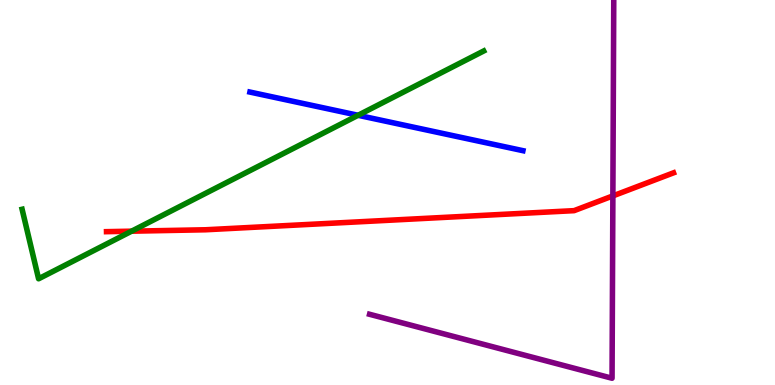[{'lines': ['blue', 'red'], 'intersections': []}, {'lines': ['green', 'red'], 'intersections': [{'x': 1.7, 'y': 4.0}]}, {'lines': ['purple', 'red'], 'intersections': [{'x': 7.91, 'y': 4.91}]}, {'lines': ['blue', 'green'], 'intersections': [{'x': 4.62, 'y': 7.01}]}, {'lines': ['blue', 'purple'], 'intersections': []}, {'lines': ['green', 'purple'], 'intersections': []}]